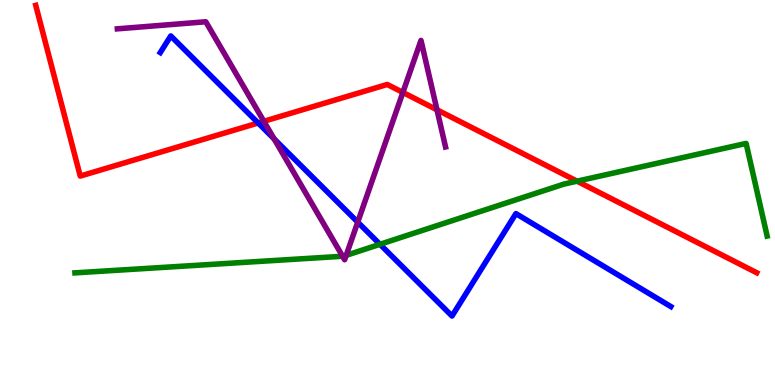[{'lines': ['blue', 'red'], 'intersections': [{'x': 3.33, 'y': 6.81}]}, {'lines': ['green', 'red'], 'intersections': [{'x': 7.45, 'y': 5.29}]}, {'lines': ['purple', 'red'], 'intersections': [{'x': 3.4, 'y': 6.85}, {'x': 5.2, 'y': 7.6}, {'x': 5.64, 'y': 7.15}]}, {'lines': ['blue', 'green'], 'intersections': [{'x': 4.9, 'y': 3.65}]}, {'lines': ['blue', 'purple'], 'intersections': [{'x': 3.54, 'y': 6.39}, {'x': 4.62, 'y': 4.23}]}, {'lines': ['green', 'purple'], 'intersections': [{'x': 4.42, 'y': 3.34}, {'x': 4.47, 'y': 3.37}]}]